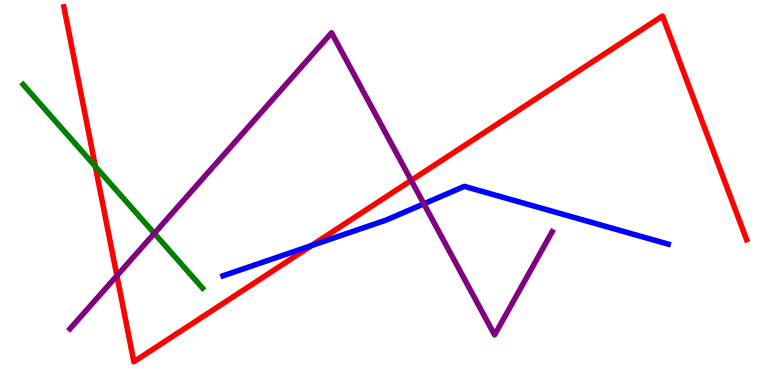[{'lines': ['blue', 'red'], 'intersections': [{'x': 4.02, 'y': 3.62}]}, {'lines': ['green', 'red'], 'intersections': [{'x': 1.23, 'y': 5.68}]}, {'lines': ['purple', 'red'], 'intersections': [{'x': 1.51, 'y': 2.84}, {'x': 5.31, 'y': 5.31}]}, {'lines': ['blue', 'green'], 'intersections': []}, {'lines': ['blue', 'purple'], 'intersections': [{'x': 5.47, 'y': 4.71}]}, {'lines': ['green', 'purple'], 'intersections': [{'x': 1.99, 'y': 3.94}]}]